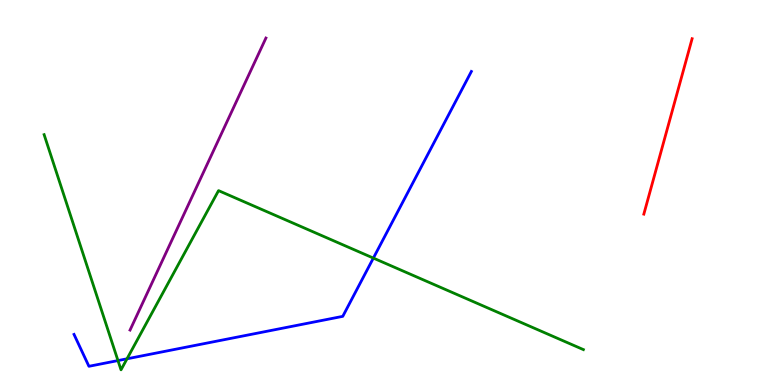[{'lines': ['blue', 'red'], 'intersections': []}, {'lines': ['green', 'red'], 'intersections': []}, {'lines': ['purple', 'red'], 'intersections': []}, {'lines': ['blue', 'green'], 'intersections': [{'x': 1.52, 'y': 0.634}, {'x': 1.64, 'y': 0.68}, {'x': 4.82, 'y': 3.3}]}, {'lines': ['blue', 'purple'], 'intersections': []}, {'lines': ['green', 'purple'], 'intersections': []}]